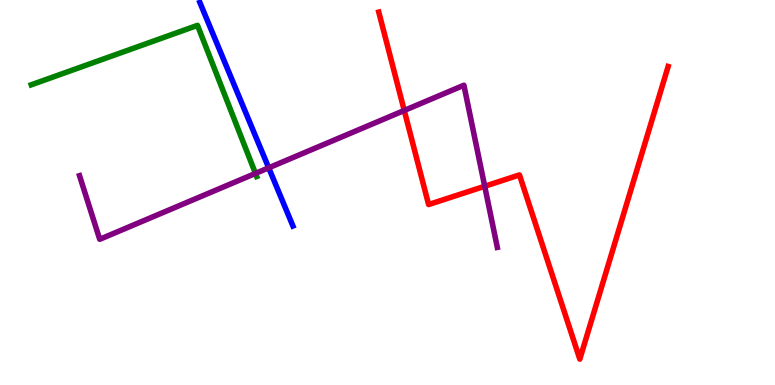[{'lines': ['blue', 'red'], 'intersections': []}, {'lines': ['green', 'red'], 'intersections': []}, {'lines': ['purple', 'red'], 'intersections': [{'x': 5.22, 'y': 7.13}, {'x': 6.25, 'y': 5.16}]}, {'lines': ['blue', 'green'], 'intersections': []}, {'lines': ['blue', 'purple'], 'intersections': [{'x': 3.47, 'y': 5.64}]}, {'lines': ['green', 'purple'], 'intersections': [{'x': 3.3, 'y': 5.5}]}]